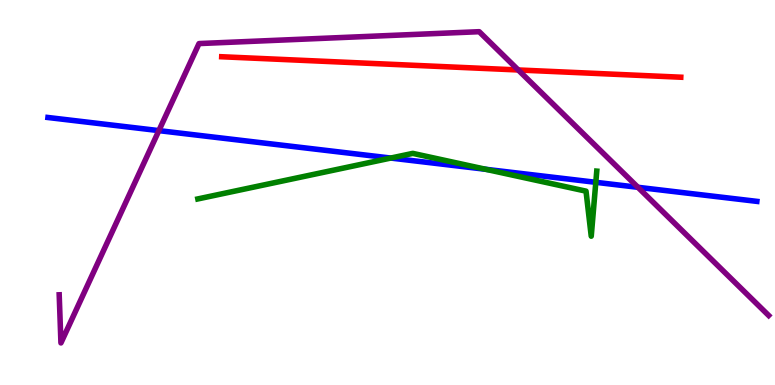[{'lines': ['blue', 'red'], 'intersections': []}, {'lines': ['green', 'red'], 'intersections': []}, {'lines': ['purple', 'red'], 'intersections': [{'x': 6.69, 'y': 8.18}]}, {'lines': ['blue', 'green'], 'intersections': [{'x': 5.04, 'y': 5.89}, {'x': 6.27, 'y': 5.6}, {'x': 7.69, 'y': 5.26}]}, {'lines': ['blue', 'purple'], 'intersections': [{'x': 2.05, 'y': 6.61}, {'x': 8.23, 'y': 5.14}]}, {'lines': ['green', 'purple'], 'intersections': []}]